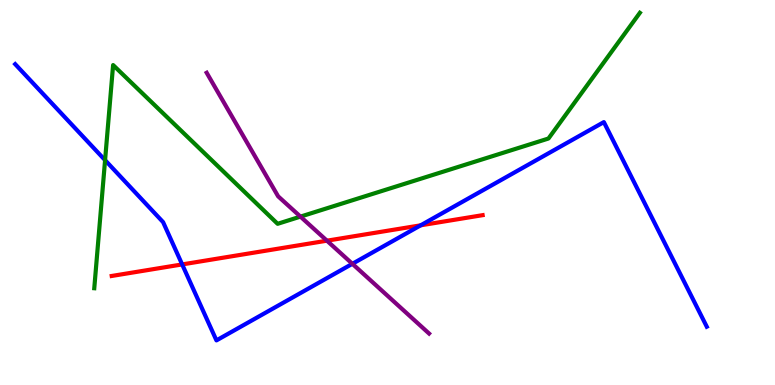[{'lines': ['blue', 'red'], 'intersections': [{'x': 2.35, 'y': 3.13}, {'x': 5.43, 'y': 4.15}]}, {'lines': ['green', 'red'], 'intersections': []}, {'lines': ['purple', 'red'], 'intersections': [{'x': 4.22, 'y': 3.75}]}, {'lines': ['blue', 'green'], 'intersections': [{'x': 1.36, 'y': 5.84}]}, {'lines': ['blue', 'purple'], 'intersections': [{'x': 4.55, 'y': 3.15}]}, {'lines': ['green', 'purple'], 'intersections': [{'x': 3.88, 'y': 4.37}]}]